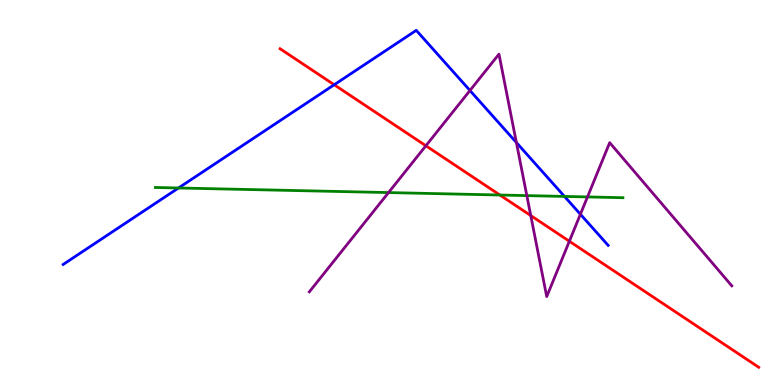[{'lines': ['blue', 'red'], 'intersections': [{'x': 4.31, 'y': 7.8}]}, {'lines': ['green', 'red'], 'intersections': [{'x': 6.45, 'y': 4.93}]}, {'lines': ['purple', 'red'], 'intersections': [{'x': 5.5, 'y': 6.21}, {'x': 6.85, 'y': 4.4}, {'x': 7.35, 'y': 3.73}]}, {'lines': ['blue', 'green'], 'intersections': [{'x': 2.3, 'y': 5.12}, {'x': 7.28, 'y': 4.9}]}, {'lines': ['blue', 'purple'], 'intersections': [{'x': 6.06, 'y': 7.65}, {'x': 6.66, 'y': 6.3}, {'x': 7.49, 'y': 4.43}]}, {'lines': ['green', 'purple'], 'intersections': [{'x': 5.01, 'y': 5.0}, {'x': 6.8, 'y': 4.92}, {'x': 7.58, 'y': 4.88}]}]